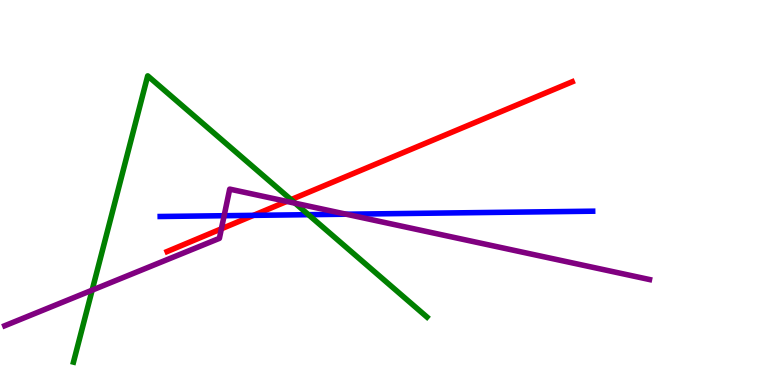[{'lines': ['blue', 'red'], 'intersections': [{'x': 3.27, 'y': 4.41}]}, {'lines': ['green', 'red'], 'intersections': [{'x': 3.76, 'y': 4.81}]}, {'lines': ['purple', 'red'], 'intersections': [{'x': 2.86, 'y': 4.06}, {'x': 3.7, 'y': 4.77}]}, {'lines': ['blue', 'green'], 'intersections': [{'x': 3.98, 'y': 4.42}]}, {'lines': ['blue', 'purple'], 'intersections': [{'x': 2.89, 'y': 4.4}, {'x': 4.47, 'y': 4.44}]}, {'lines': ['green', 'purple'], 'intersections': [{'x': 1.19, 'y': 2.46}, {'x': 3.81, 'y': 4.72}]}]